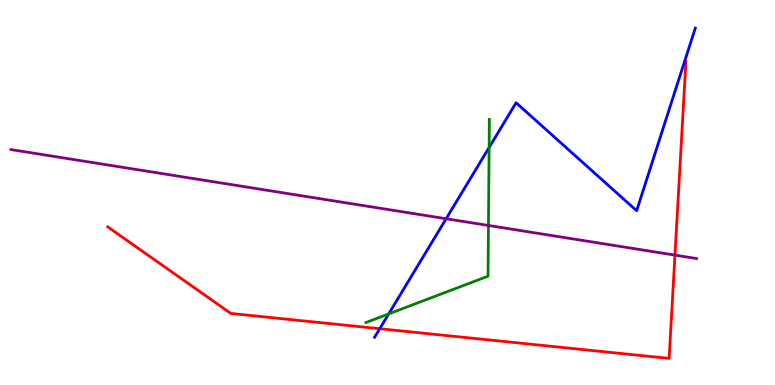[{'lines': ['blue', 'red'], 'intersections': [{'x': 4.9, 'y': 1.46}]}, {'lines': ['green', 'red'], 'intersections': []}, {'lines': ['purple', 'red'], 'intersections': [{'x': 8.71, 'y': 3.37}]}, {'lines': ['blue', 'green'], 'intersections': [{'x': 5.02, 'y': 1.85}, {'x': 6.31, 'y': 6.17}]}, {'lines': ['blue', 'purple'], 'intersections': [{'x': 5.76, 'y': 4.32}]}, {'lines': ['green', 'purple'], 'intersections': [{'x': 6.3, 'y': 4.14}]}]